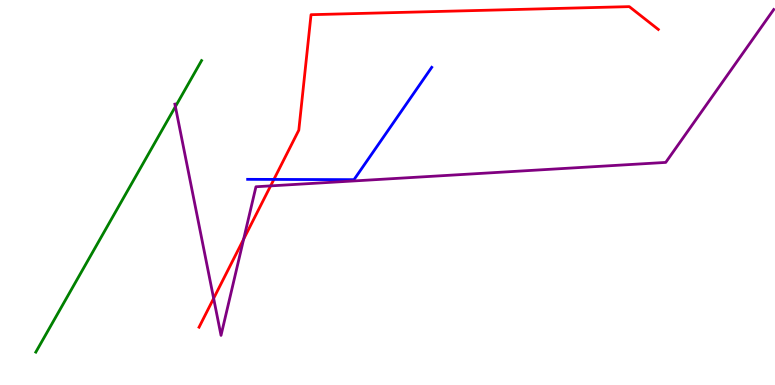[{'lines': ['blue', 'red'], 'intersections': [{'x': 3.53, 'y': 5.34}]}, {'lines': ['green', 'red'], 'intersections': []}, {'lines': ['purple', 'red'], 'intersections': [{'x': 2.76, 'y': 2.25}, {'x': 3.14, 'y': 3.79}, {'x': 3.49, 'y': 5.17}]}, {'lines': ['blue', 'green'], 'intersections': []}, {'lines': ['blue', 'purple'], 'intersections': []}, {'lines': ['green', 'purple'], 'intersections': [{'x': 2.26, 'y': 7.23}]}]